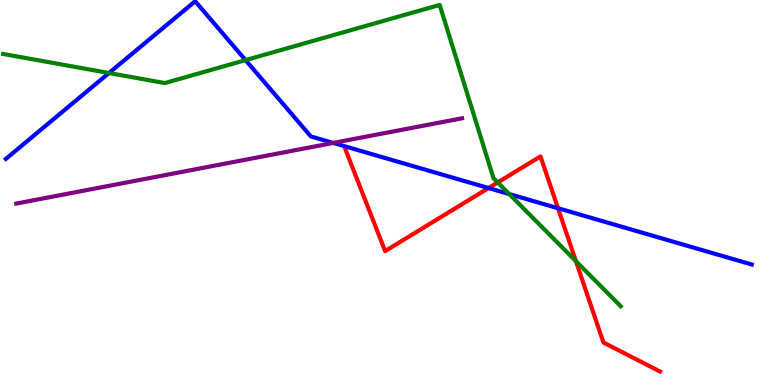[{'lines': ['blue', 'red'], 'intersections': [{'x': 6.3, 'y': 5.12}, {'x': 7.2, 'y': 4.59}]}, {'lines': ['green', 'red'], 'intersections': [{'x': 6.42, 'y': 5.26}, {'x': 7.43, 'y': 3.22}]}, {'lines': ['purple', 'red'], 'intersections': []}, {'lines': ['blue', 'green'], 'intersections': [{'x': 1.41, 'y': 8.1}, {'x': 3.17, 'y': 8.44}, {'x': 6.57, 'y': 4.96}]}, {'lines': ['blue', 'purple'], 'intersections': [{'x': 4.3, 'y': 6.29}]}, {'lines': ['green', 'purple'], 'intersections': []}]